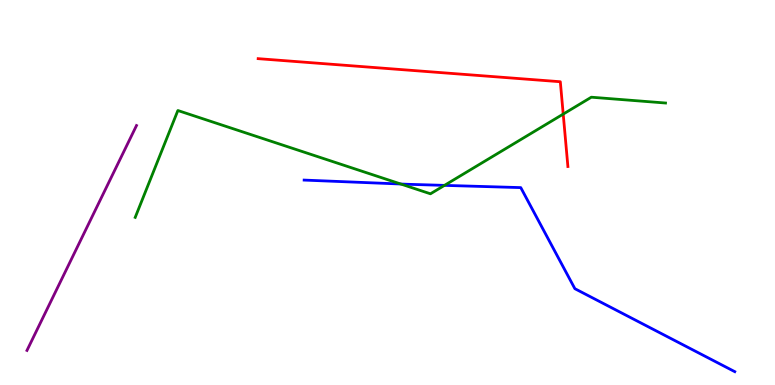[{'lines': ['blue', 'red'], 'intersections': []}, {'lines': ['green', 'red'], 'intersections': [{'x': 7.27, 'y': 7.04}]}, {'lines': ['purple', 'red'], 'intersections': []}, {'lines': ['blue', 'green'], 'intersections': [{'x': 5.17, 'y': 5.22}, {'x': 5.74, 'y': 5.19}]}, {'lines': ['blue', 'purple'], 'intersections': []}, {'lines': ['green', 'purple'], 'intersections': []}]